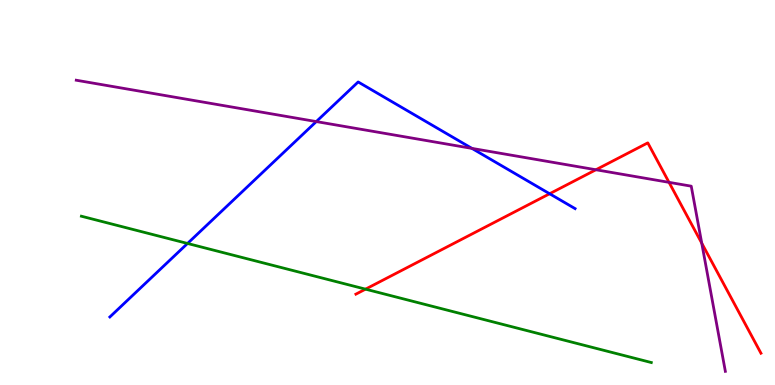[{'lines': ['blue', 'red'], 'intersections': [{'x': 7.09, 'y': 4.97}]}, {'lines': ['green', 'red'], 'intersections': [{'x': 4.72, 'y': 2.49}]}, {'lines': ['purple', 'red'], 'intersections': [{'x': 7.69, 'y': 5.59}, {'x': 8.63, 'y': 5.26}, {'x': 9.05, 'y': 3.68}]}, {'lines': ['blue', 'green'], 'intersections': [{'x': 2.42, 'y': 3.68}]}, {'lines': ['blue', 'purple'], 'intersections': [{'x': 4.08, 'y': 6.84}, {'x': 6.09, 'y': 6.15}]}, {'lines': ['green', 'purple'], 'intersections': []}]